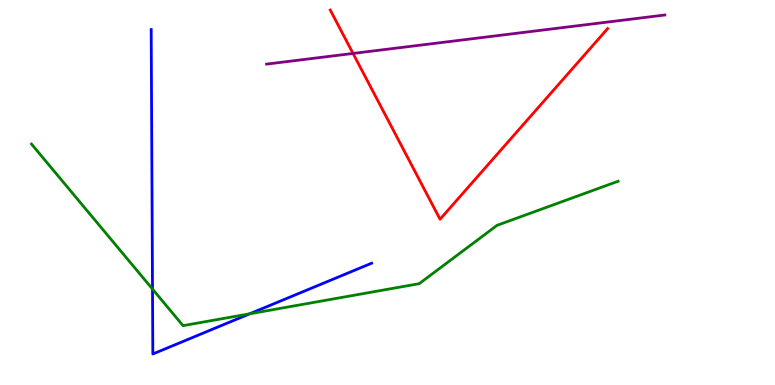[{'lines': ['blue', 'red'], 'intersections': []}, {'lines': ['green', 'red'], 'intersections': []}, {'lines': ['purple', 'red'], 'intersections': [{'x': 4.56, 'y': 8.61}]}, {'lines': ['blue', 'green'], 'intersections': [{'x': 1.97, 'y': 2.49}, {'x': 3.22, 'y': 1.85}]}, {'lines': ['blue', 'purple'], 'intersections': []}, {'lines': ['green', 'purple'], 'intersections': []}]